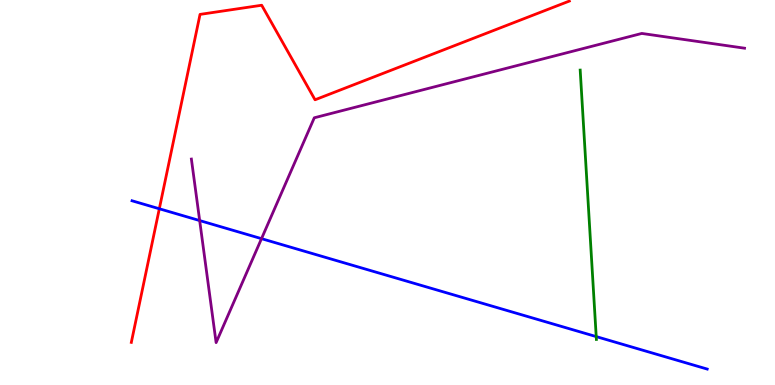[{'lines': ['blue', 'red'], 'intersections': [{'x': 2.06, 'y': 4.58}]}, {'lines': ['green', 'red'], 'intersections': []}, {'lines': ['purple', 'red'], 'intersections': []}, {'lines': ['blue', 'green'], 'intersections': [{'x': 7.69, 'y': 1.26}]}, {'lines': ['blue', 'purple'], 'intersections': [{'x': 2.58, 'y': 4.27}, {'x': 3.37, 'y': 3.8}]}, {'lines': ['green', 'purple'], 'intersections': []}]